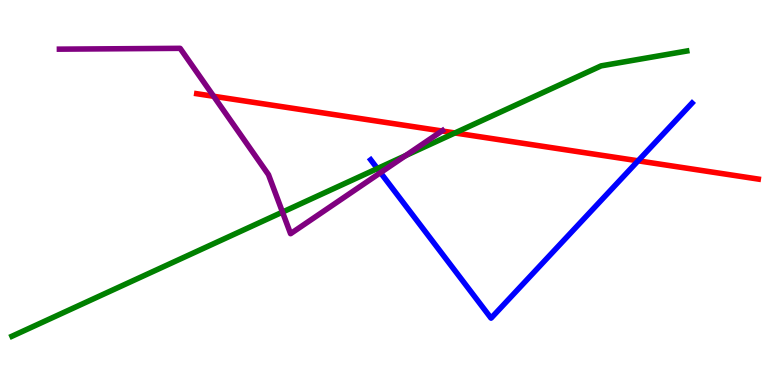[{'lines': ['blue', 'red'], 'intersections': [{'x': 8.23, 'y': 5.82}]}, {'lines': ['green', 'red'], 'intersections': [{'x': 5.87, 'y': 6.55}]}, {'lines': ['purple', 'red'], 'intersections': [{'x': 2.76, 'y': 7.5}, {'x': 5.7, 'y': 6.6}]}, {'lines': ['blue', 'green'], 'intersections': [{'x': 4.87, 'y': 5.62}]}, {'lines': ['blue', 'purple'], 'intersections': [{'x': 4.91, 'y': 5.52}]}, {'lines': ['green', 'purple'], 'intersections': [{'x': 3.65, 'y': 4.49}, {'x': 5.24, 'y': 5.96}]}]